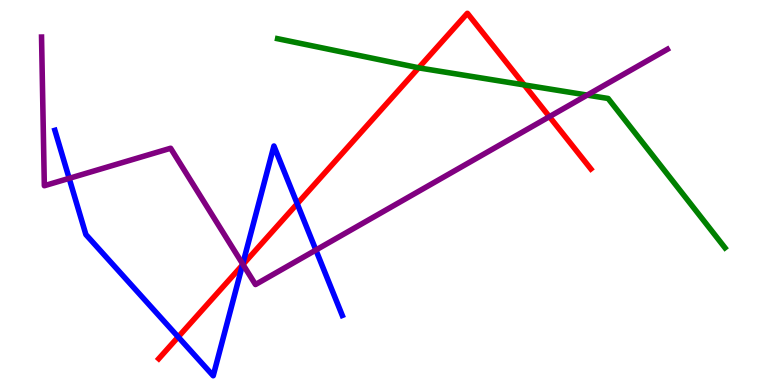[{'lines': ['blue', 'red'], 'intersections': [{'x': 2.3, 'y': 1.25}, {'x': 3.13, 'y': 3.12}, {'x': 3.84, 'y': 4.71}]}, {'lines': ['green', 'red'], 'intersections': [{'x': 5.4, 'y': 8.24}, {'x': 6.76, 'y': 7.79}]}, {'lines': ['purple', 'red'], 'intersections': [{'x': 3.14, 'y': 3.13}, {'x': 7.09, 'y': 6.97}]}, {'lines': ['blue', 'green'], 'intersections': []}, {'lines': ['blue', 'purple'], 'intersections': [{'x': 0.892, 'y': 5.37}, {'x': 3.13, 'y': 3.14}, {'x': 4.08, 'y': 3.51}]}, {'lines': ['green', 'purple'], 'intersections': [{'x': 7.58, 'y': 7.53}]}]